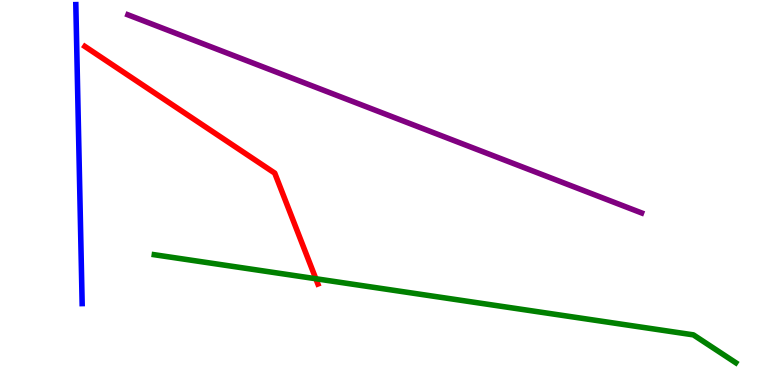[{'lines': ['blue', 'red'], 'intersections': []}, {'lines': ['green', 'red'], 'intersections': [{'x': 4.08, 'y': 2.76}]}, {'lines': ['purple', 'red'], 'intersections': []}, {'lines': ['blue', 'green'], 'intersections': []}, {'lines': ['blue', 'purple'], 'intersections': []}, {'lines': ['green', 'purple'], 'intersections': []}]